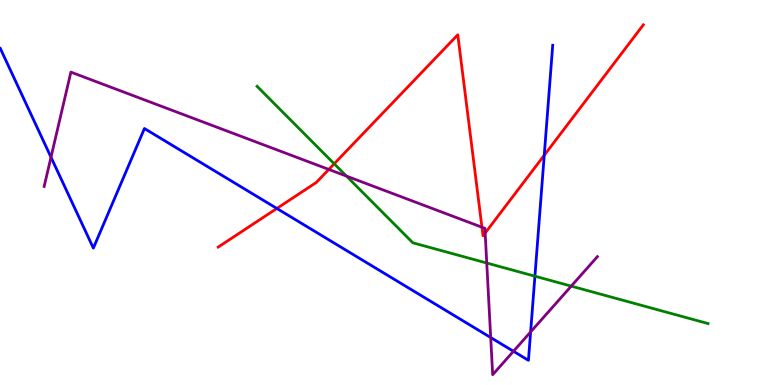[{'lines': ['blue', 'red'], 'intersections': [{'x': 3.57, 'y': 4.59}, {'x': 7.02, 'y': 5.97}]}, {'lines': ['green', 'red'], 'intersections': [{'x': 4.31, 'y': 5.75}]}, {'lines': ['purple', 'red'], 'intersections': [{'x': 4.24, 'y': 5.6}, {'x': 6.22, 'y': 4.1}, {'x': 6.26, 'y': 3.95}]}, {'lines': ['blue', 'green'], 'intersections': [{'x': 6.9, 'y': 2.83}]}, {'lines': ['blue', 'purple'], 'intersections': [{'x': 0.658, 'y': 5.92}, {'x': 6.33, 'y': 1.23}, {'x': 6.63, 'y': 0.876}, {'x': 6.85, 'y': 1.38}]}, {'lines': ['green', 'purple'], 'intersections': [{'x': 4.47, 'y': 5.43}, {'x': 6.28, 'y': 3.17}, {'x': 7.37, 'y': 2.57}]}]